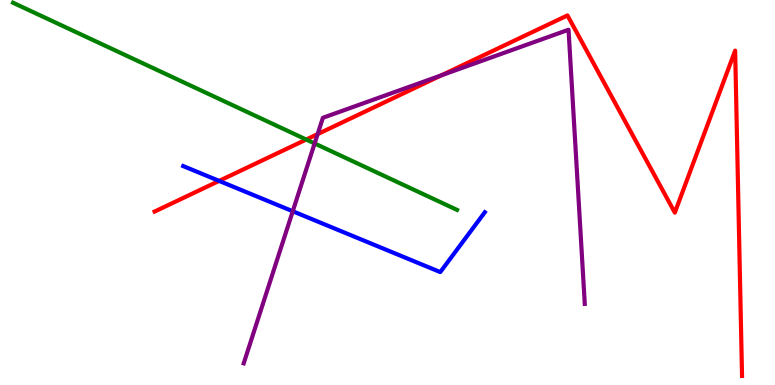[{'lines': ['blue', 'red'], 'intersections': [{'x': 2.83, 'y': 5.3}]}, {'lines': ['green', 'red'], 'intersections': [{'x': 3.95, 'y': 6.38}]}, {'lines': ['purple', 'red'], 'intersections': [{'x': 4.1, 'y': 6.52}, {'x': 5.7, 'y': 8.04}]}, {'lines': ['blue', 'green'], 'intersections': []}, {'lines': ['blue', 'purple'], 'intersections': [{'x': 3.78, 'y': 4.51}]}, {'lines': ['green', 'purple'], 'intersections': [{'x': 4.06, 'y': 6.27}]}]